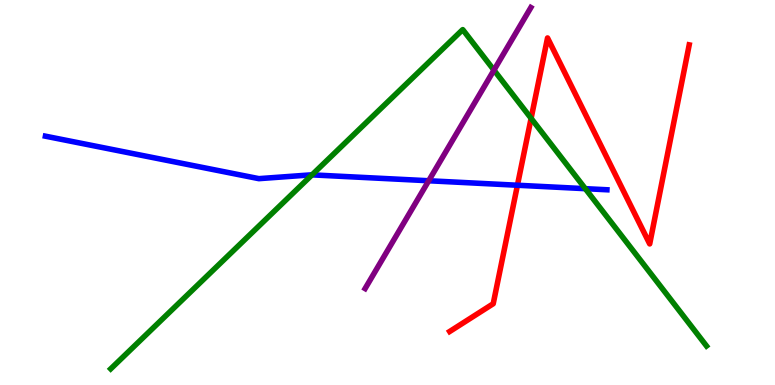[{'lines': ['blue', 'red'], 'intersections': [{'x': 6.68, 'y': 5.19}]}, {'lines': ['green', 'red'], 'intersections': [{'x': 6.85, 'y': 6.93}]}, {'lines': ['purple', 'red'], 'intersections': []}, {'lines': ['blue', 'green'], 'intersections': [{'x': 4.03, 'y': 5.46}, {'x': 7.55, 'y': 5.1}]}, {'lines': ['blue', 'purple'], 'intersections': [{'x': 5.53, 'y': 5.31}]}, {'lines': ['green', 'purple'], 'intersections': [{'x': 6.37, 'y': 8.18}]}]